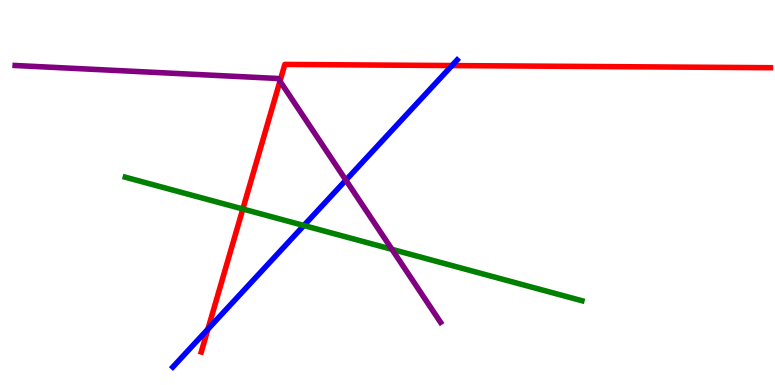[{'lines': ['blue', 'red'], 'intersections': [{'x': 2.68, 'y': 1.45}, {'x': 5.83, 'y': 8.3}]}, {'lines': ['green', 'red'], 'intersections': [{'x': 3.13, 'y': 4.57}]}, {'lines': ['purple', 'red'], 'intersections': [{'x': 3.61, 'y': 7.89}]}, {'lines': ['blue', 'green'], 'intersections': [{'x': 3.92, 'y': 4.14}]}, {'lines': ['blue', 'purple'], 'intersections': [{'x': 4.46, 'y': 5.32}]}, {'lines': ['green', 'purple'], 'intersections': [{'x': 5.06, 'y': 3.52}]}]